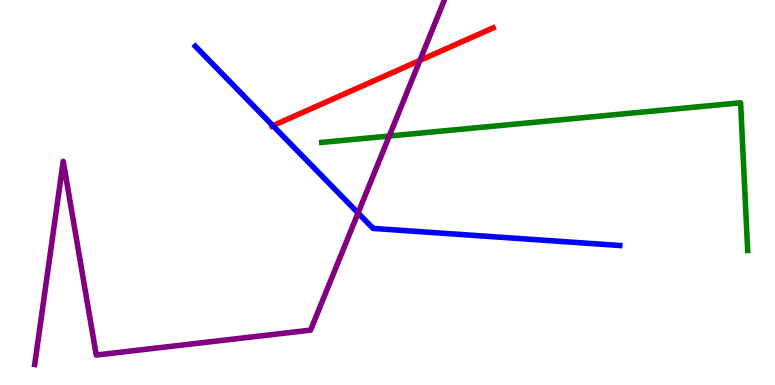[{'lines': ['blue', 'red'], 'intersections': [{'x': 3.52, 'y': 6.74}]}, {'lines': ['green', 'red'], 'intersections': []}, {'lines': ['purple', 'red'], 'intersections': [{'x': 5.42, 'y': 8.43}]}, {'lines': ['blue', 'green'], 'intersections': []}, {'lines': ['blue', 'purple'], 'intersections': [{'x': 4.62, 'y': 4.47}]}, {'lines': ['green', 'purple'], 'intersections': [{'x': 5.02, 'y': 6.47}]}]